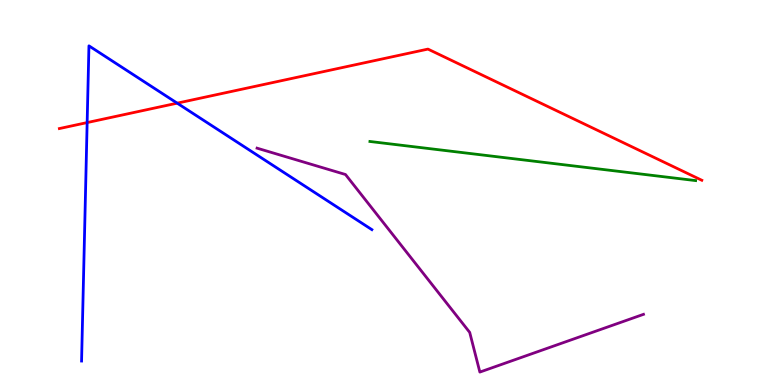[{'lines': ['blue', 'red'], 'intersections': [{'x': 1.12, 'y': 6.82}, {'x': 2.29, 'y': 7.32}]}, {'lines': ['green', 'red'], 'intersections': []}, {'lines': ['purple', 'red'], 'intersections': []}, {'lines': ['blue', 'green'], 'intersections': []}, {'lines': ['blue', 'purple'], 'intersections': []}, {'lines': ['green', 'purple'], 'intersections': []}]